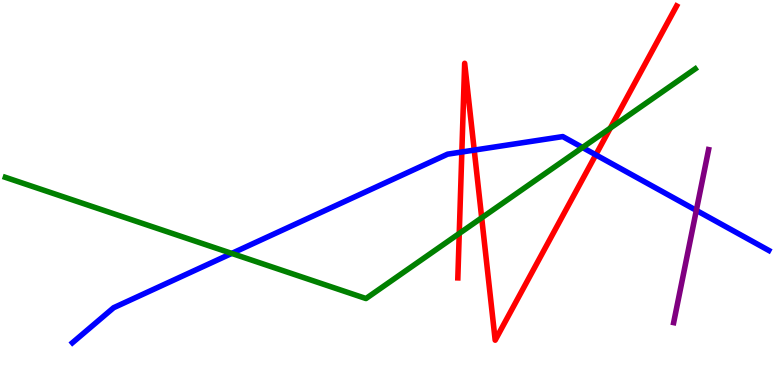[{'lines': ['blue', 'red'], 'intersections': [{'x': 5.96, 'y': 6.05}, {'x': 6.12, 'y': 6.1}, {'x': 7.69, 'y': 5.98}]}, {'lines': ['green', 'red'], 'intersections': [{'x': 5.93, 'y': 3.94}, {'x': 6.22, 'y': 4.34}, {'x': 7.87, 'y': 6.67}]}, {'lines': ['purple', 'red'], 'intersections': []}, {'lines': ['blue', 'green'], 'intersections': [{'x': 2.99, 'y': 3.42}, {'x': 7.52, 'y': 6.17}]}, {'lines': ['blue', 'purple'], 'intersections': [{'x': 8.98, 'y': 4.54}]}, {'lines': ['green', 'purple'], 'intersections': []}]